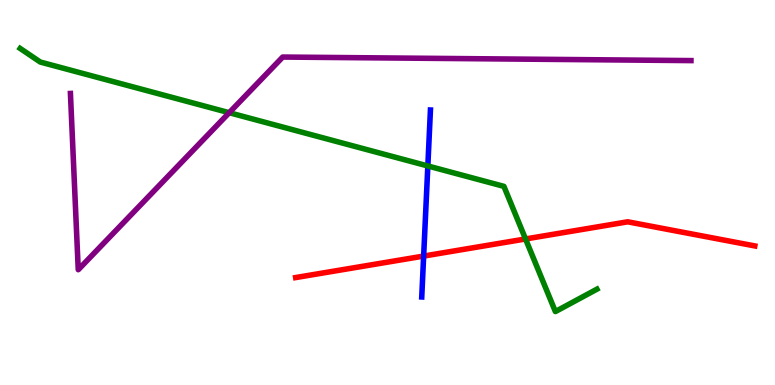[{'lines': ['blue', 'red'], 'intersections': [{'x': 5.47, 'y': 3.35}]}, {'lines': ['green', 'red'], 'intersections': [{'x': 6.78, 'y': 3.79}]}, {'lines': ['purple', 'red'], 'intersections': []}, {'lines': ['blue', 'green'], 'intersections': [{'x': 5.52, 'y': 5.69}]}, {'lines': ['blue', 'purple'], 'intersections': []}, {'lines': ['green', 'purple'], 'intersections': [{'x': 2.96, 'y': 7.07}]}]